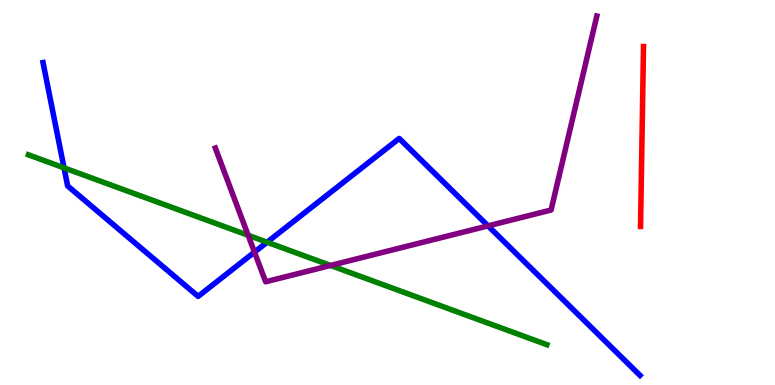[{'lines': ['blue', 'red'], 'intersections': []}, {'lines': ['green', 'red'], 'intersections': []}, {'lines': ['purple', 'red'], 'intersections': []}, {'lines': ['blue', 'green'], 'intersections': [{'x': 0.826, 'y': 5.64}, {'x': 3.45, 'y': 3.71}]}, {'lines': ['blue', 'purple'], 'intersections': [{'x': 3.28, 'y': 3.45}, {'x': 6.3, 'y': 4.13}]}, {'lines': ['green', 'purple'], 'intersections': [{'x': 3.2, 'y': 3.89}, {'x': 4.27, 'y': 3.11}]}]